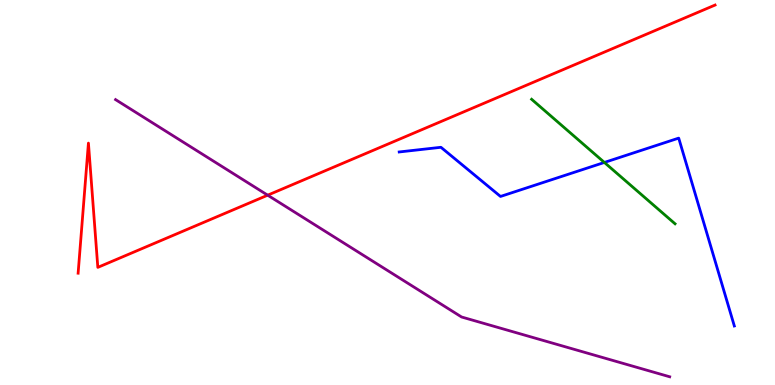[{'lines': ['blue', 'red'], 'intersections': []}, {'lines': ['green', 'red'], 'intersections': []}, {'lines': ['purple', 'red'], 'intersections': [{'x': 3.45, 'y': 4.93}]}, {'lines': ['blue', 'green'], 'intersections': [{'x': 7.8, 'y': 5.78}]}, {'lines': ['blue', 'purple'], 'intersections': []}, {'lines': ['green', 'purple'], 'intersections': []}]